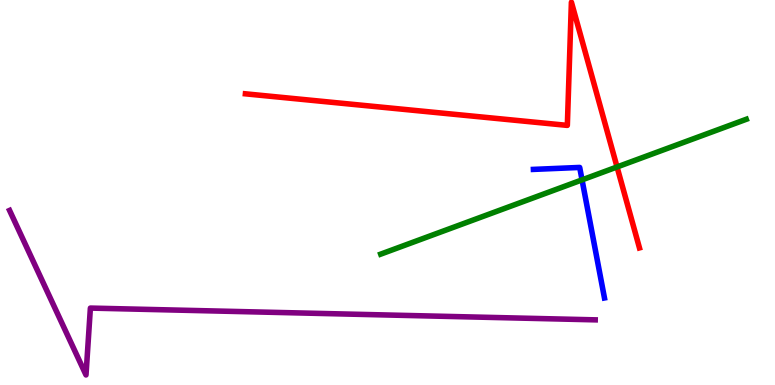[{'lines': ['blue', 'red'], 'intersections': []}, {'lines': ['green', 'red'], 'intersections': [{'x': 7.96, 'y': 5.66}]}, {'lines': ['purple', 'red'], 'intersections': []}, {'lines': ['blue', 'green'], 'intersections': [{'x': 7.51, 'y': 5.33}]}, {'lines': ['blue', 'purple'], 'intersections': []}, {'lines': ['green', 'purple'], 'intersections': []}]